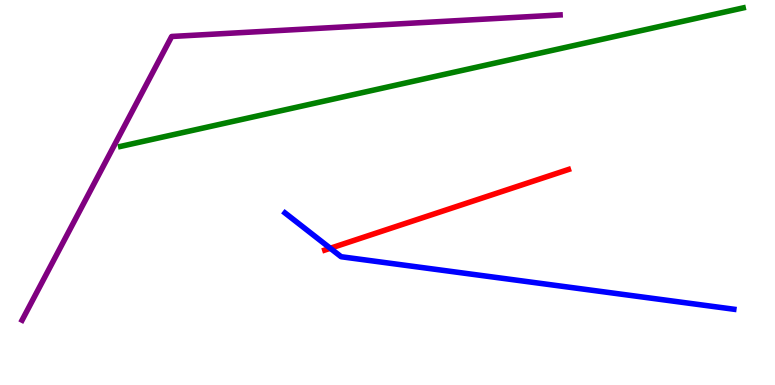[{'lines': ['blue', 'red'], 'intersections': [{'x': 4.26, 'y': 3.55}]}, {'lines': ['green', 'red'], 'intersections': []}, {'lines': ['purple', 'red'], 'intersections': []}, {'lines': ['blue', 'green'], 'intersections': []}, {'lines': ['blue', 'purple'], 'intersections': []}, {'lines': ['green', 'purple'], 'intersections': []}]